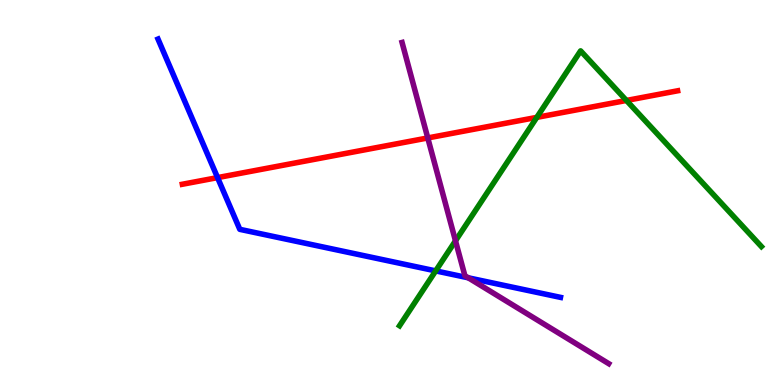[{'lines': ['blue', 'red'], 'intersections': [{'x': 2.81, 'y': 5.39}]}, {'lines': ['green', 'red'], 'intersections': [{'x': 6.93, 'y': 6.95}, {'x': 8.08, 'y': 7.39}]}, {'lines': ['purple', 'red'], 'intersections': [{'x': 5.52, 'y': 6.42}]}, {'lines': ['blue', 'green'], 'intersections': [{'x': 5.62, 'y': 2.96}]}, {'lines': ['blue', 'purple'], 'intersections': [{'x': 6.04, 'y': 2.78}]}, {'lines': ['green', 'purple'], 'intersections': [{'x': 5.88, 'y': 3.74}]}]